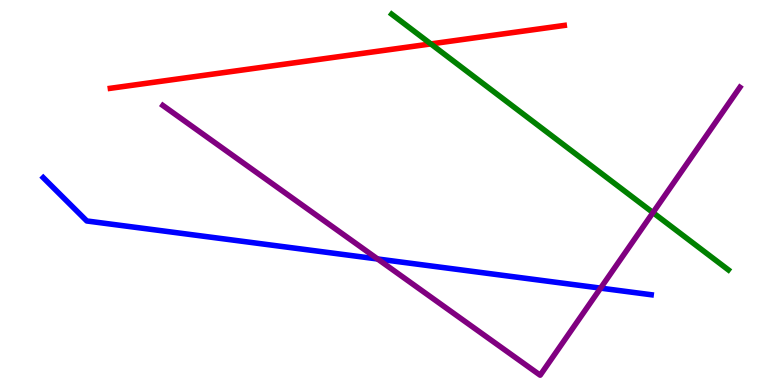[{'lines': ['blue', 'red'], 'intersections': []}, {'lines': ['green', 'red'], 'intersections': [{'x': 5.56, 'y': 8.86}]}, {'lines': ['purple', 'red'], 'intersections': []}, {'lines': ['blue', 'green'], 'intersections': []}, {'lines': ['blue', 'purple'], 'intersections': [{'x': 4.87, 'y': 3.27}, {'x': 7.75, 'y': 2.52}]}, {'lines': ['green', 'purple'], 'intersections': [{'x': 8.43, 'y': 4.48}]}]